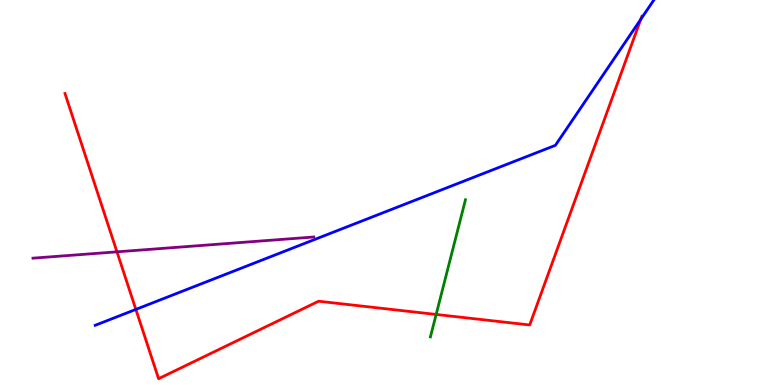[{'lines': ['blue', 'red'], 'intersections': [{'x': 1.75, 'y': 1.96}, {'x': 8.27, 'y': 9.5}]}, {'lines': ['green', 'red'], 'intersections': [{'x': 5.63, 'y': 1.83}]}, {'lines': ['purple', 'red'], 'intersections': [{'x': 1.51, 'y': 3.46}]}, {'lines': ['blue', 'green'], 'intersections': []}, {'lines': ['blue', 'purple'], 'intersections': []}, {'lines': ['green', 'purple'], 'intersections': []}]